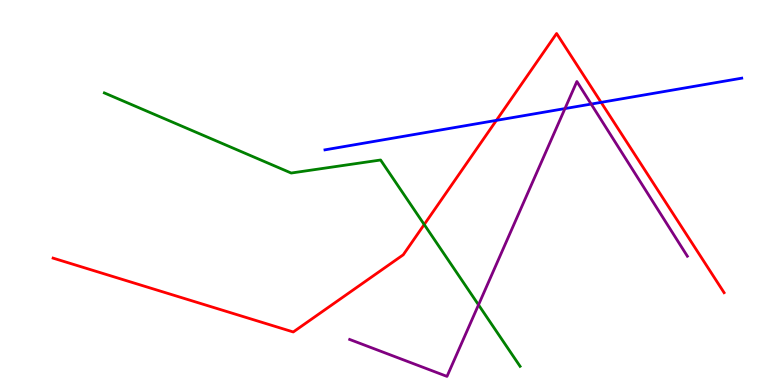[{'lines': ['blue', 'red'], 'intersections': [{'x': 6.41, 'y': 6.87}, {'x': 7.76, 'y': 7.34}]}, {'lines': ['green', 'red'], 'intersections': [{'x': 5.47, 'y': 4.17}]}, {'lines': ['purple', 'red'], 'intersections': []}, {'lines': ['blue', 'green'], 'intersections': []}, {'lines': ['blue', 'purple'], 'intersections': [{'x': 7.29, 'y': 7.18}, {'x': 7.63, 'y': 7.3}]}, {'lines': ['green', 'purple'], 'intersections': [{'x': 6.17, 'y': 2.08}]}]